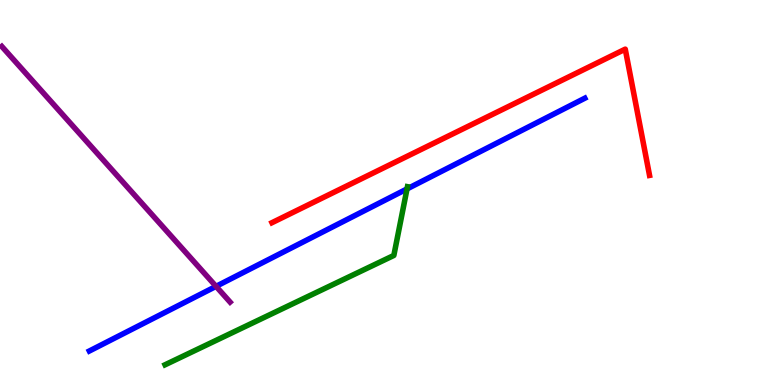[{'lines': ['blue', 'red'], 'intersections': []}, {'lines': ['green', 'red'], 'intersections': []}, {'lines': ['purple', 'red'], 'intersections': []}, {'lines': ['blue', 'green'], 'intersections': [{'x': 5.25, 'y': 5.09}]}, {'lines': ['blue', 'purple'], 'intersections': [{'x': 2.79, 'y': 2.56}]}, {'lines': ['green', 'purple'], 'intersections': []}]